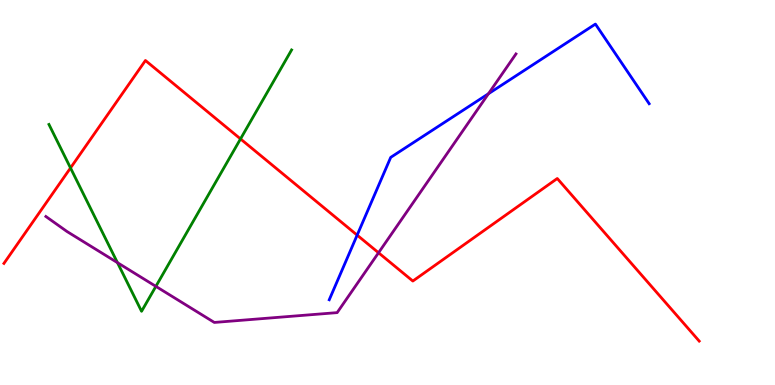[{'lines': ['blue', 'red'], 'intersections': [{'x': 4.61, 'y': 3.89}]}, {'lines': ['green', 'red'], 'intersections': [{'x': 0.91, 'y': 5.64}, {'x': 3.1, 'y': 6.39}]}, {'lines': ['purple', 'red'], 'intersections': [{'x': 4.88, 'y': 3.43}]}, {'lines': ['blue', 'green'], 'intersections': []}, {'lines': ['blue', 'purple'], 'intersections': [{'x': 6.3, 'y': 7.57}]}, {'lines': ['green', 'purple'], 'intersections': [{'x': 1.52, 'y': 3.18}, {'x': 2.01, 'y': 2.56}]}]